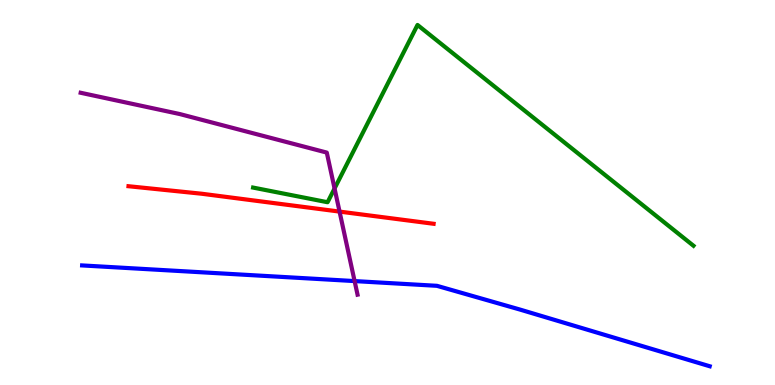[{'lines': ['blue', 'red'], 'intersections': []}, {'lines': ['green', 'red'], 'intersections': []}, {'lines': ['purple', 'red'], 'intersections': [{'x': 4.38, 'y': 4.5}]}, {'lines': ['blue', 'green'], 'intersections': []}, {'lines': ['blue', 'purple'], 'intersections': [{'x': 4.58, 'y': 2.7}]}, {'lines': ['green', 'purple'], 'intersections': [{'x': 4.32, 'y': 5.1}]}]